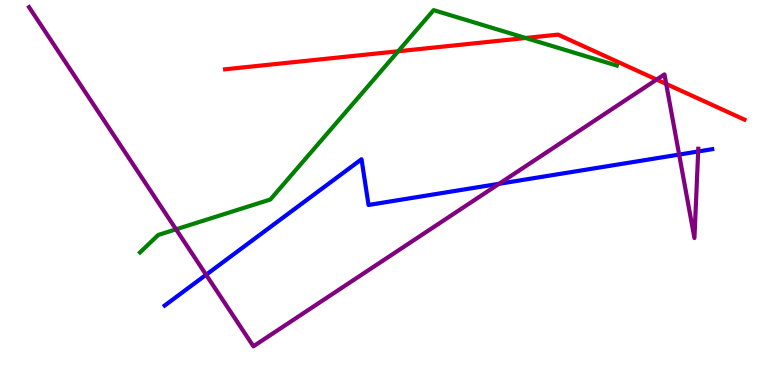[{'lines': ['blue', 'red'], 'intersections': []}, {'lines': ['green', 'red'], 'intersections': [{'x': 5.14, 'y': 8.67}, {'x': 6.78, 'y': 9.01}]}, {'lines': ['purple', 'red'], 'intersections': [{'x': 8.47, 'y': 7.93}, {'x': 8.6, 'y': 7.82}]}, {'lines': ['blue', 'green'], 'intersections': []}, {'lines': ['blue', 'purple'], 'intersections': [{'x': 2.66, 'y': 2.86}, {'x': 6.44, 'y': 5.23}, {'x': 8.76, 'y': 5.99}, {'x': 9.01, 'y': 6.07}]}, {'lines': ['green', 'purple'], 'intersections': [{'x': 2.27, 'y': 4.04}]}]